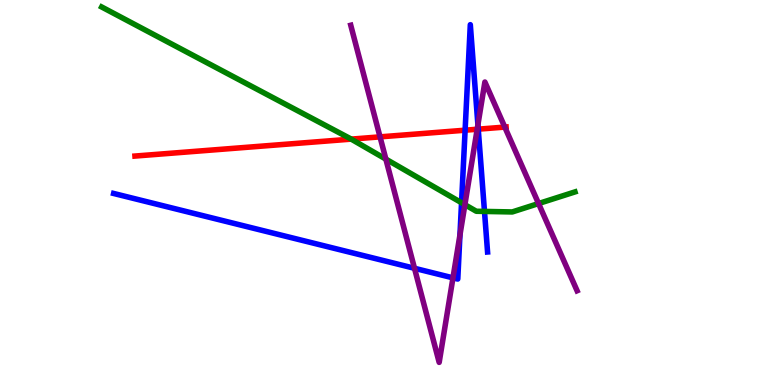[{'lines': ['blue', 'red'], 'intersections': [{'x': 6.0, 'y': 6.62}, {'x': 6.17, 'y': 6.64}]}, {'lines': ['green', 'red'], 'intersections': [{'x': 4.53, 'y': 6.39}]}, {'lines': ['purple', 'red'], 'intersections': [{'x': 4.9, 'y': 6.45}, {'x': 6.16, 'y': 6.64}, {'x': 6.51, 'y': 6.7}]}, {'lines': ['blue', 'green'], 'intersections': [{'x': 5.96, 'y': 4.73}, {'x': 6.25, 'y': 4.51}]}, {'lines': ['blue', 'purple'], 'intersections': [{'x': 5.35, 'y': 3.03}, {'x': 5.84, 'y': 2.78}, {'x': 5.93, 'y': 3.9}, {'x': 6.17, 'y': 6.76}]}, {'lines': ['green', 'purple'], 'intersections': [{'x': 4.98, 'y': 5.87}, {'x': 6.0, 'y': 4.68}, {'x': 6.95, 'y': 4.71}]}]